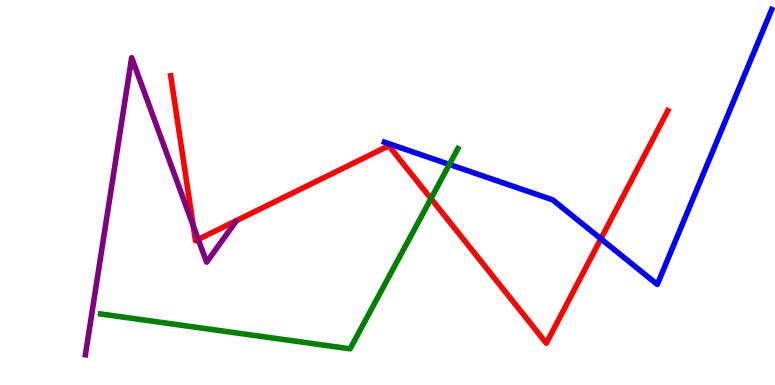[{'lines': ['blue', 'red'], 'intersections': [{'x': 7.75, 'y': 3.8}]}, {'lines': ['green', 'red'], 'intersections': [{'x': 5.56, 'y': 4.84}]}, {'lines': ['purple', 'red'], 'intersections': [{'x': 2.49, 'y': 4.14}, {'x': 2.56, 'y': 3.78}]}, {'lines': ['blue', 'green'], 'intersections': [{'x': 5.8, 'y': 5.73}]}, {'lines': ['blue', 'purple'], 'intersections': []}, {'lines': ['green', 'purple'], 'intersections': []}]